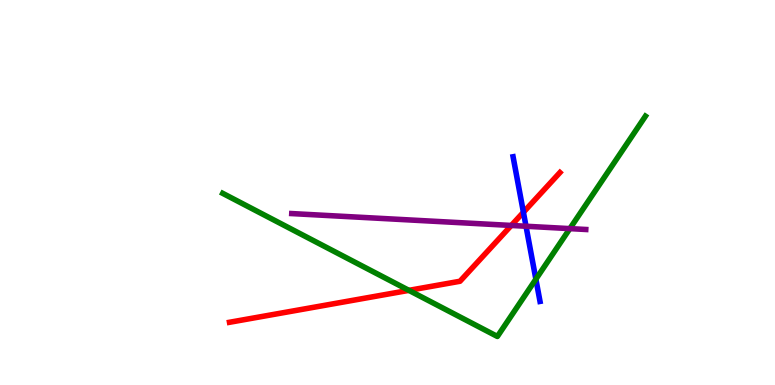[{'lines': ['blue', 'red'], 'intersections': [{'x': 6.75, 'y': 4.49}]}, {'lines': ['green', 'red'], 'intersections': [{'x': 5.28, 'y': 2.46}]}, {'lines': ['purple', 'red'], 'intersections': [{'x': 6.6, 'y': 4.14}]}, {'lines': ['blue', 'green'], 'intersections': [{'x': 6.91, 'y': 2.75}]}, {'lines': ['blue', 'purple'], 'intersections': [{'x': 6.79, 'y': 4.12}]}, {'lines': ['green', 'purple'], 'intersections': [{'x': 7.35, 'y': 4.06}]}]